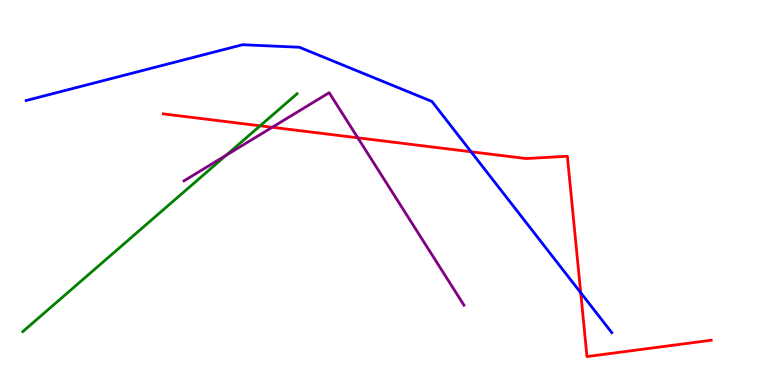[{'lines': ['blue', 'red'], 'intersections': [{'x': 6.08, 'y': 6.06}, {'x': 7.49, 'y': 2.4}]}, {'lines': ['green', 'red'], 'intersections': [{'x': 3.36, 'y': 6.73}]}, {'lines': ['purple', 'red'], 'intersections': [{'x': 3.51, 'y': 6.69}, {'x': 4.62, 'y': 6.42}]}, {'lines': ['blue', 'green'], 'intersections': []}, {'lines': ['blue', 'purple'], 'intersections': []}, {'lines': ['green', 'purple'], 'intersections': [{'x': 2.92, 'y': 5.97}]}]